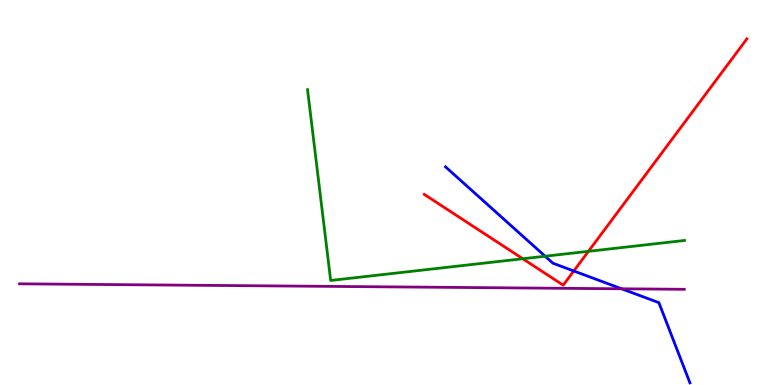[{'lines': ['blue', 'red'], 'intersections': [{'x': 7.4, 'y': 2.96}]}, {'lines': ['green', 'red'], 'intersections': [{'x': 6.75, 'y': 3.28}, {'x': 7.59, 'y': 3.47}]}, {'lines': ['purple', 'red'], 'intersections': []}, {'lines': ['blue', 'green'], 'intersections': [{'x': 7.03, 'y': 3.34}]}, {'lines': ['blue', 'purple'], 'intersections': [{'x': 8.02, 'y': 2.5}]}, {'lines': ['green', 'purple'], 'intersections': []}]